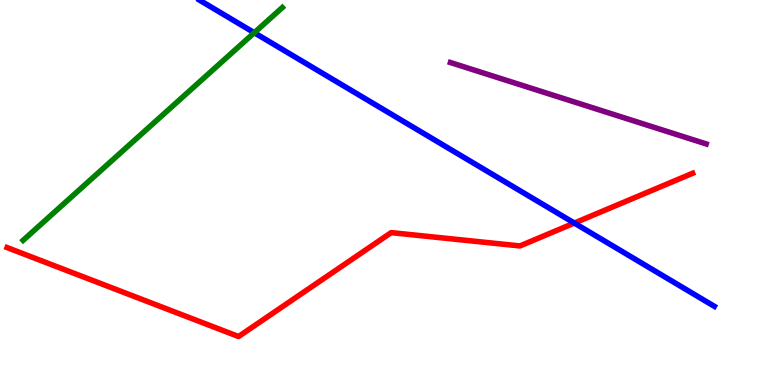[{'lines': ['blue', 'red'], 'intersections': [{'x': 7.41, 'y': 4.21}]}, {'lines': ['green', 'red'], 'intersections': []}, {'lines': ['purple', 'red'], 'intersections': []}, {'lines': ['blue', 'green'], 'intersections': [{'x': 3.28, 'y': 9.15}]}, {'lines': ['blue', 'purple'], 'intersections': []}, {'lines': ['green', 'purple'], 'intersections': []}]